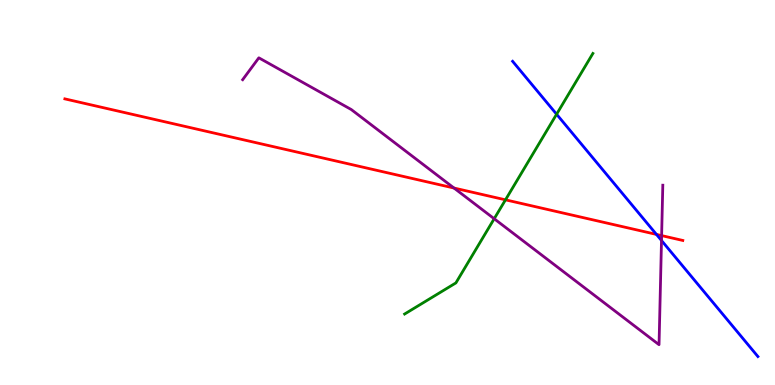[{'lines': ['blue', 'red'], 'intersections': [{'x': 8.47, 'y': 3.91}]}, {'lines': ['green', 'red'], 'intersections': [{'x': 6.52, 'y': 4.81}]}, {'lines': ['purple', 'red'], 'intersections': [{'x': 5.86, 'y': 5.12}, {'x': 8.54, 'y': 3.88}]}, {'lines': ['blue', 'green'], 'intersections': [{'x': 7.18, 'y': 7.03}]}, {'lines': ['blue', 'purple'], 'intersections': [{'x': 8.54, 'y': 3.75}]}, {'lines': ['green', 'purple'], 'intersections': [{'x': 6.38, 'y': 4.32}]}]